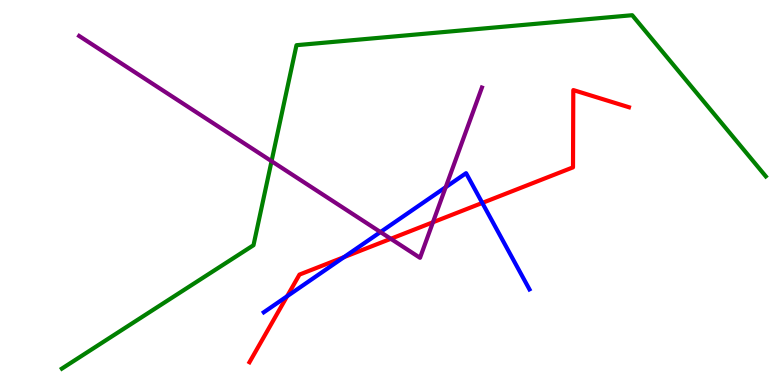[{'lines': ['blue', 'red'], 'intersections': [{'x': 3.7, 'y': 2.31}, {'x': 4.44, 'y': 3.32}, {'x': 6.22, 'y': 4.73}]}, {'lines': ['green', 'red'], 'intersections': []}, {'lines': ['purple', 'red'], 'intersections': [{'x': 5.04, 'y': 3.8}, {'x': 5.59, 'y': 4.23}]}, {'lines': ['blue', 'green'], 'intersections': []}, {'lines': ['blue', 'purple'], 'intersections': [{'x': 4.91, 'y': 3.97}, {'x': 5.75, 'y': 5.14}]}, {'lines': ['green', 'purple'], 'intersections': [{'x': 3.5, 'y': 5.81}]}]